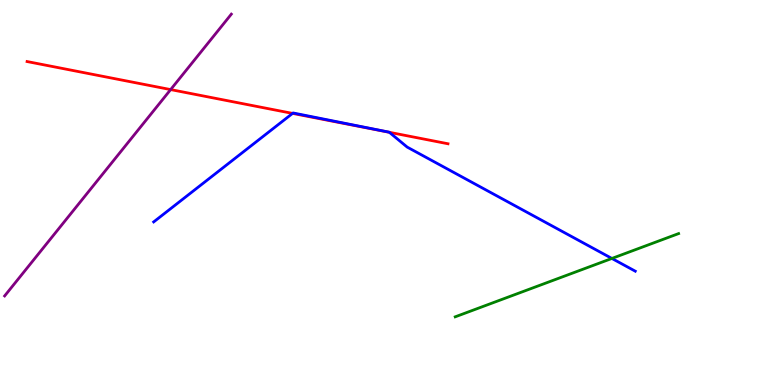[{'lines': ['blue', 'red'], 'intersections': [{'x': 3.78, 'y': 7.05}, {'x': 5.02, 'y': 6.56}]}, {'lines': ['green', 'red'], 'intersections': []}, {'lines': ['purple', 'red'], 'intersections': [{'x': 2.2, 'y': 7.67}]}, {'lines': ['blue', 'green'], 'intersections': [{'x': 7.9, 'y': 3.29}]}, {'lines': ['blue', 'purple'], 'intersections': []}, {'lines': ['green', 'purple'], 'intersections': []}]